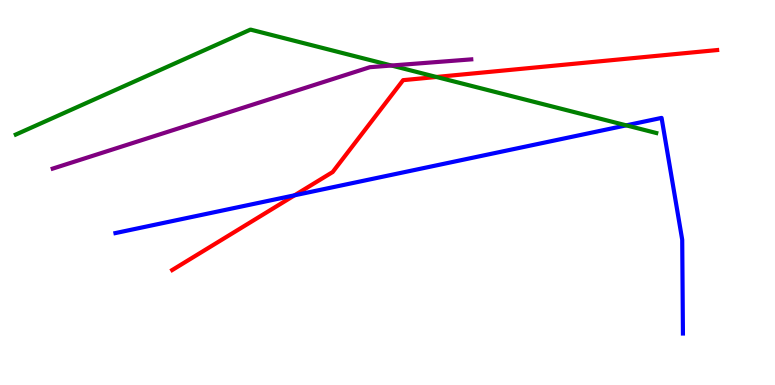[{'lines': ['blue', 'red'], 'intersections': [{'x': 3.8, 'y': 4.93}]}, {'lines': ['green', 'red'], 'intersections': [{'x': 5.63, 'y': 8.0}]}, {'lines': ['purple', 'red'], 'intersections': []}, {'lines': ['blue', 'green'], 'intersections': [{'x': 8.08, 'y': 6.74}]}, {'lines': ['blue', 'purple'], 'intersections': []}, {'lines': ['green', 'purple'], 'intersections': [{'x': 5.05, 'y': 8.3}]}]